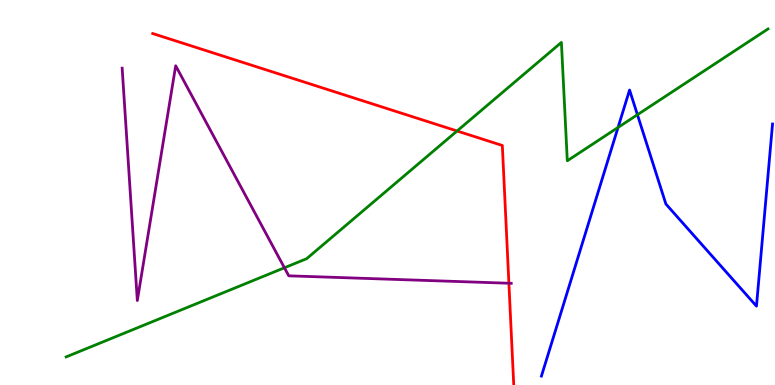[{'lines': ['blue', 'red'], 'intersections': []}, {'lines': ['green', 'red'], 'intersections': [{'x': 5.9, 'y': 6.6}]}, {'lines': ['purple', 'red'], 'intersections': [{'x': 6.57, 'y': 2.64}]}, {'lines': ['blue', 'green'], 'intersections': [{'x': 7.97, 'y': 6.69}, {'x': 8.22, 'y': 7.02}]}, {'lines': ['blue', 'purple'], 'intersections': []}, {'lines': ['green', 'purple'], 'intersections': [{'x': 3.67, 'y': 3.04}]}]